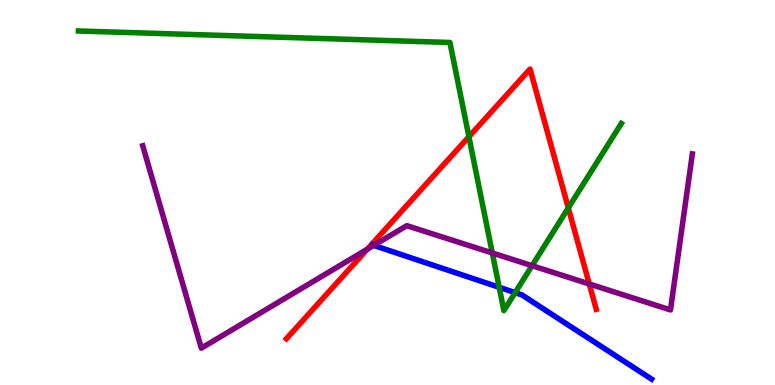[{'lines': ['blue', 'red'], 'intersections': []}, {'lines': ['green', 'red'], 'intersections': [{'x': 6.05, 'y': 6.45}, {'x': 7.33, 'y': 4.6}]}, {'lines': ['purple', 'red'], 'intersections': [{'x': 4.74, 'y': 3.53}, {'x': 7.6, 'y': 2.62}]}, {'lines': ['blue', 'green'], 'intersections': [{'x': 6.44, 'y': 2.54}, {'x': 6.65, 'y': 2.4}]}, {'lines': ['blue', 'purple'], 'intersections': [{'x': 4.82, 'y': 3.63}]}, {'lines': ['green', 'purple'], 'intersections': [{'x': 6.35, 'y': 3.43}, {'x': 6.87, 'y': 3.1}]}]